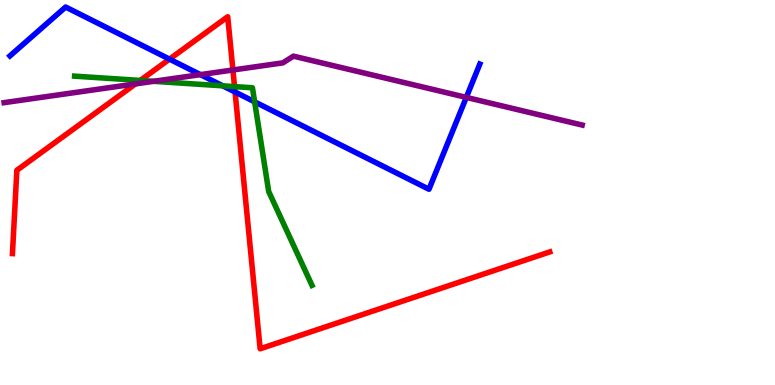[{'lines': ['blue', 'red'], 'intersections': [{'x': 2.19, 'y': 8.46}, {'x': 3.03, 'y': 7.61}]}, {'lines': ['green', 'red'], 'intersections': [{'x': 1.81, 'y': 7.91}, {'x': 3.03, 'y': 7.75}]}, {'lines': ['purple', 'red'], 'intersections': [{'x': 1.75, 'y': 7.82}, {'x': 3.01, 'y': 8.18}]}, {'lines': ['blue', 'green'], 'intersections': [{'x': 2.87, 'y': 7.77}, {'x': 3.29, 'y': 7.36}]}, {'lines': ['blue', 'purple'], 'intersections': [{'x': 2.59, 'y': 8.06}, {'x': 6.02, 'y': 7.47}]}, {'lines': ['green', 'purple'], 'intersections': [{'x': 1.98, 'y': 7.89}]}]